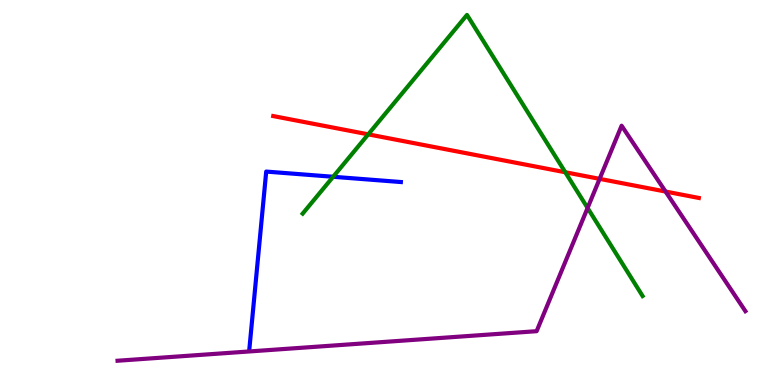[{'lines': ['blue', 'red'], 'intersections': []}, {'lines': ['green', 'red'], 'intersections': [{'x': 4.75, 'y': 6.51}, {'x': 7.29, 'y': 5.53}]}, {'lines': ['purple', 'red'], 'intersections': [{'x': 7.74, 'y': 5.35}, {'x': 8.59, 'y': 5.02}]}, {'lines': ['blue', 'green'], 'intersections': [{'x': 4.3, 'y': 5.41}]}, {'lines': ['blue', 'purple'], 'intersections': []}, {'lines': ['green', 'purple'], 'intersections': [{'x': 7.58, 'y': 4.6}]}]